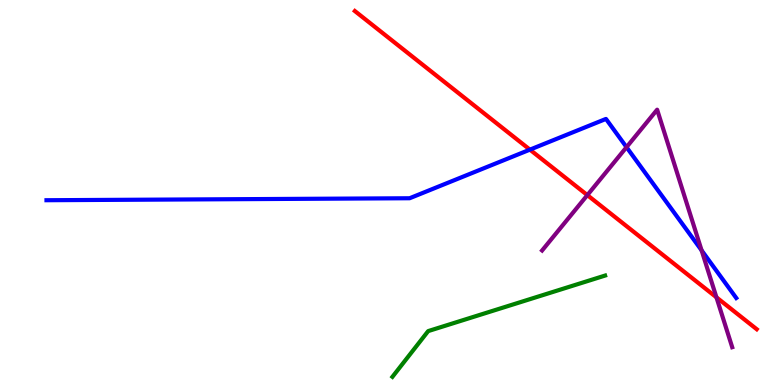[{'lines': ['blue', 'red'], 'intersections': [{'x': 6.84, 'y': 6.11}]}, {'lines': ['green', 'red'], 'intersections': []}, {'lines': ['purple', 'red'], 'intersections': [{'x': 7.58, 'y': 4.93}, {'x': 9.24, 'y': 2.28}]}, {'lines': ['blue', 'green'], 'intersections': []}, {'lines': ['blue', 'purple'], 'intersections': [{'x': 8.08, 'y': 6.18}, {'x': 9.05, 'y': 3.5}]}, {'lines': ['green', 'purple'], 'intersections': []}]